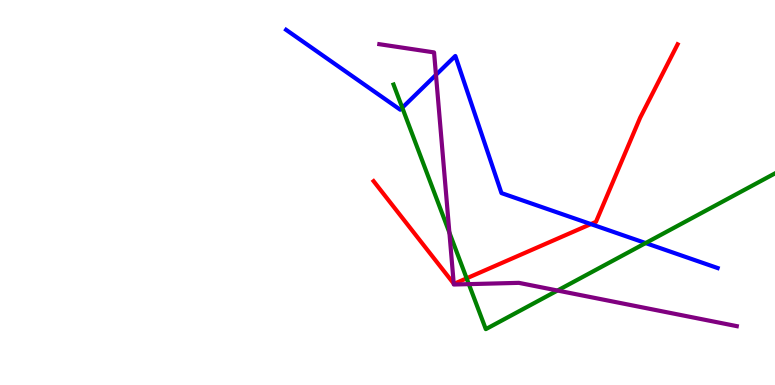[{'lines': ['blue', 'red'], 'intersections': [{'x': 7.62, 'y': 4.18}]}, {'lines': ['green', 'red'], 'intersections': [{'x': 6.02, 'y': 2.77}]}, {'lines': ['purple', 'red'], 'intersections': [{'x': 5.85, 'y': 2.63}]}, {'lines': ['blue', 'green'], 'intersections': [{'x': 5.19, 'y': 7.2}, {'x': 8.33, 'y': 3.69}]}, {'lines': ['blue', 'purple'], 'intersections': [{'x': 5.63, 'y': 8.06}]}, {'lines': ['green', 'purple'], 'intersections': [{'x': 5.8, 'y': 3.96}, {'x': 6.05, 'y': 2.62}, {'x': 7.19, 'y': 2.45}]}]